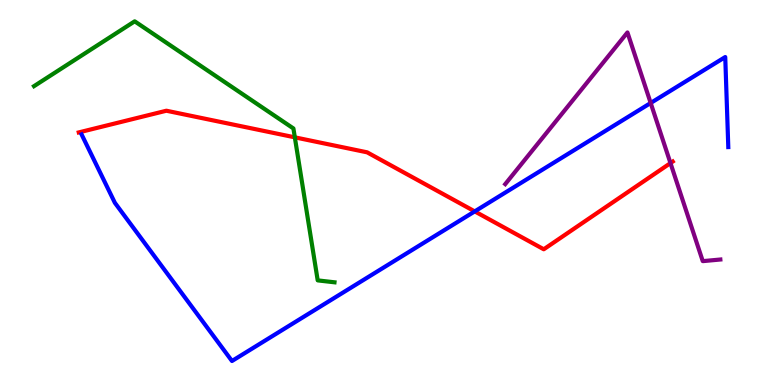[{'lines': ['blue', 'red'], 'intersections': [{'x': 6.13, 'y': 4.51}]}, {'lines': ['green', 'red'], 'intersections': [{'x': 3.8, 'y': 6.43}]}, {'lines': ['purple', 'red'], 'intersections': [{'x': 8.65, 'y': 5.76}]}, {'lines': ['blue', 'green'], 'intersections': []}, {'lines': ['blue', 'purple'], 'intersections': [{'x': 8.4, 'y': 7.33}]}, {'lines': ['green', 'purple'], 'intersections': []}]